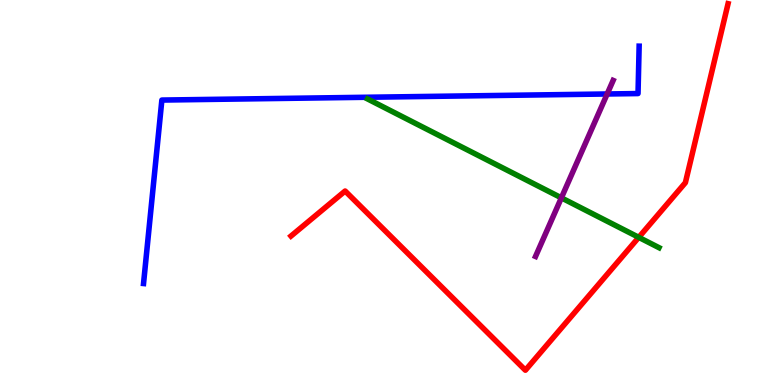[{'lines': ['blue', 'red'], 'intersections': []}, {'lines': ['green', 'red'], 'intersections': [{'x': 8.24, 'y': 3.84}]}, {'lines': ['purple', 'red'], 'intersections': []}, {'lines': ['blue', 'green'], 'intersections': []}, {'lines': ['blue', 'purple'], 'intersections': [{'x': 7.83, 'y': 7.56}]}, {'lines': ['green', 'purple'], 'intersections': [{'x': 7.24, 'y': 4.86}]}]